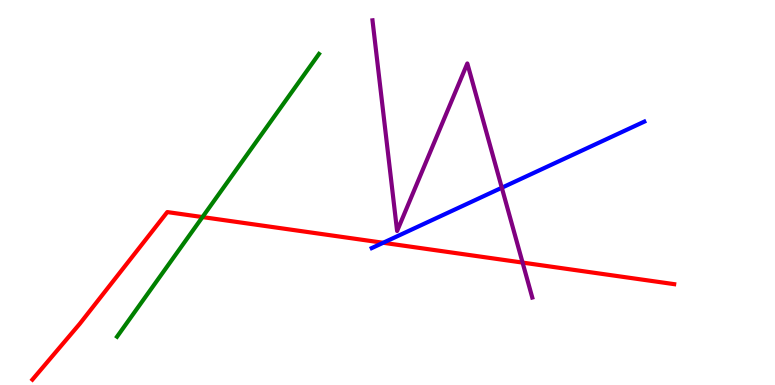[{'lines': ['blue', 'red'], 'intersections': [{'x': 4.94, 'y': 3.69}]}, {'lines': ['green', 'red'], 'intersections': [{'x': 2.61, 'y': 4.36}]}, {'lines': ['purple', 'red'], 'intersections': [{'x': 6.74, 'y': 3.18}]}, {'lines': ['blue', 'green'], 'intersections': []}, {'lines': ['blue', 'purple'], 'intersections': [{'x': 6.47, 'y': 5.12}]}, {'lines': ['green', 'purple'], 'intersections': []}]